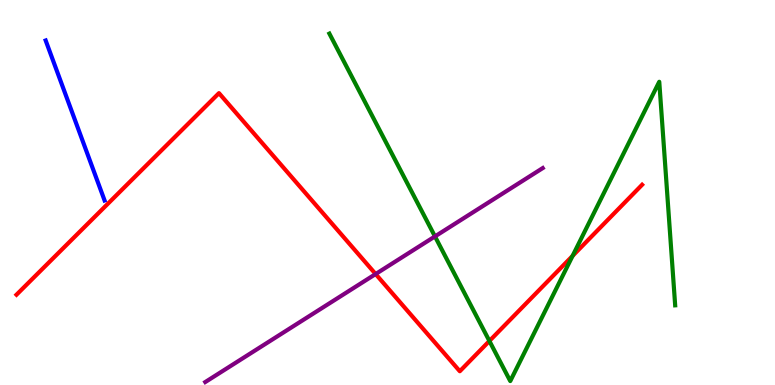[{'lines': ['blue', 'red'], 'intersections': []}, {'lines': ['green', 'red'], 'intersections': [{'x': 6.31, 'y': 1.14}, {'x': 7.39, 'y': 3.35}]}, {'lines': ['purple', 'red'], 'intersections': [{'x': 4.85, 'y': 2.88}]}, {'lines': ['blue', 'green'], 'intersections': []}, {'lines': ['blue', 'purple'], 'intersections': []}, {'lines': ['green', 'purple'], 'intersections': [{'x': 5.61, 'y': 3.86}]}]